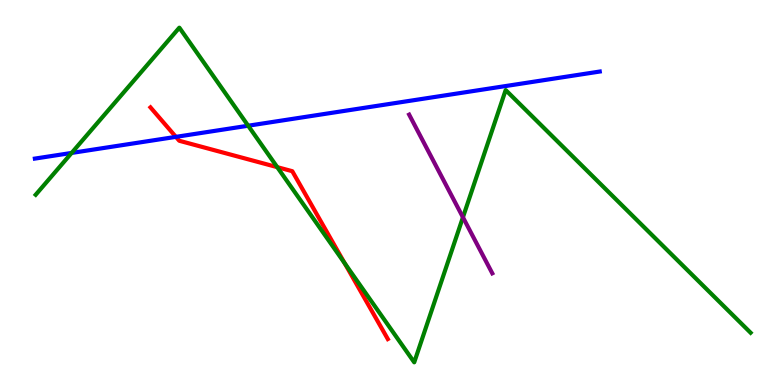[{'lines': ['blue', 'red'], 'intersections': [{'x': 2.27, 'y': 6.45}]}, {'lines': ['green', 'red'], 'intersections': [{'x': 3.58, 'y': 5.66}, {'x': 4.45, 'y': 3.17}]}, {'lines': ['purple', 'red'], 'intersections': []}, {'lines': ['blue', 'green'], 'intersections': [{'x': 0.924, 'y': 6.03}, {'x': 3.2, 'y': 6.73}]}, {'lines': ['blue', 'purple'], 'intersections': []}, {'lines': ['green', 'purple'], 'intersections': [{'x': 5.97, 'y': 4.36}]}]